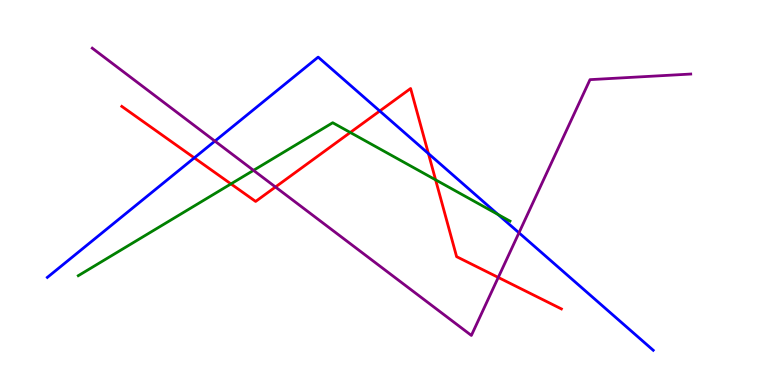[{'lines': ['blue', 'red'], 'intersections': [{'x': 2.51, 'y': 5.9}, {'x': 4.9, 'y': 7.12}, {'x': 5.53, 'y': 6.01}]}, {'lines': ['green', 'red'], 'intersections': [{'x': 2.98, 'y': 5.22}, {'x': 4.52, 'y': 6.56}, {'x': 5.62, 'y': 5.33}]}, {'lines': ['purple', 'red'], 'intersections': [{'x': 3.55, 'y': 5.14}, {'x': 6.43, 'y': 2.79}]}, {'lines': ['blue', 'green'], 'intersections': [{'x': 6.43, 'y': 4.43}]}, {'lines': ['blue', 'purple'], 'intersections': [{'x': 2.77, 'y': 6.33}, {'x': 6.7, 'y': 3.95}]}, {'lines': ['green', 'purple'], 'intersections': [{'x': 3.27, 'y': 5.58}]}]